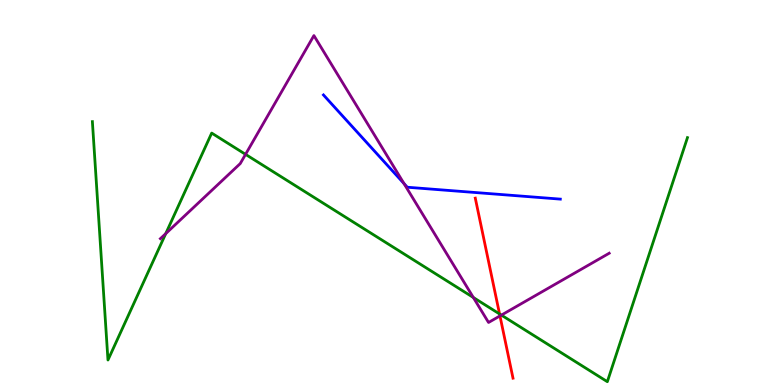[{'lines': ['blue', 'red'], 'intersections': []}, {'lines': ['green', 'red'], 'intersections': [{'x': 6.45, 'y': 1.85}]}, {'lines': ['purple', 'red'], 'intersections': [{'x': 6.45, 'y': 1.79}]}, {'lines': ['blue', 'green'], 'intersections': []}, {'lines': ['blue', 'purple'], 'intersections': [{'x': 5.21, 'y': 5.23}]}, {'lines': ['green', 'purple'], 'intersections': [{'x': 2.14, 'y': 3.93}, {'x': 3.17, 'y': 5.99}, {'x': 6.11, 'y': 2.27}, {'x': 6.47, 'y': 1.82}]}]